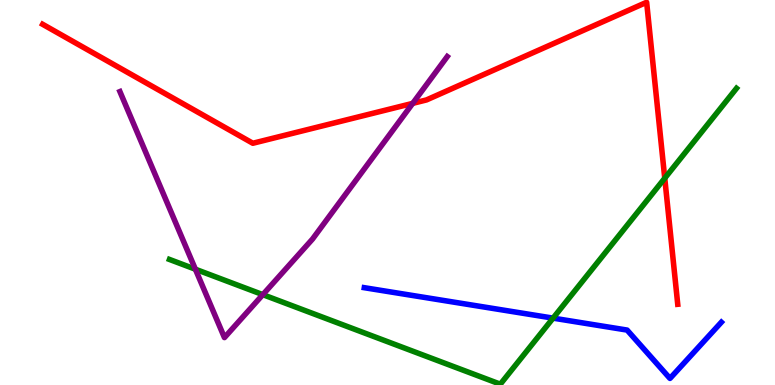[{'lines': ['blue', 'red'], 'intersections': []}, {'lines': ['green', 'red'], 'intersections': [{'x': 8.58, 'y': 5.37}]}, {'lines': ['purple', 'red'], 'intersections': [{'x': 5.33, 'y': 7.32}]}, {'lines': ['blue', 'green'], 'intersections': [{'x': 7.14, 'y': 1.74}]}, {'lines': ['blue', 'purple'], 'intersections': []}, {'lines': ['green', 'purple'], 'intersections': [{'x': 2.52, 'y': 3.01}, {'x': 3.39, 'y': 2.35}]}]